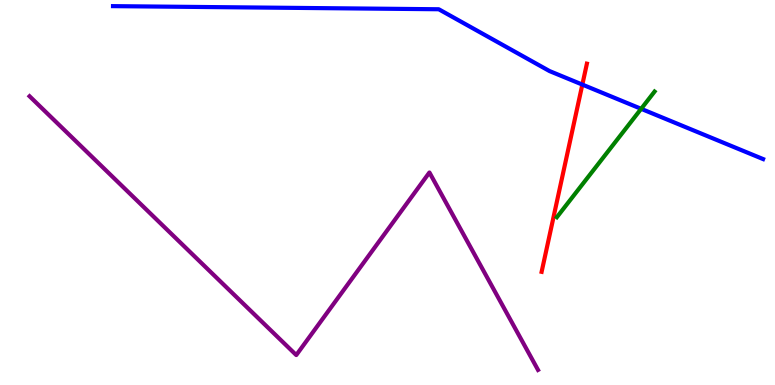[{'lines': ['blue', 'red'], 'intersections': [{'x': 7.51, 'y': 7.8}]}, {'lines': ['green', 'red'], 'intersections': []}, {'lines': ['purple', 'red'], 'intersections': []}, {'lines': ['blue', 'green'], 'intersections': [{'x': 8.27, 'y': 7.17}]}, {'lines': ['blue', 'purple'], 'intersections': []}, {'lines': ['green', 'purple'], 'intersections': []}]